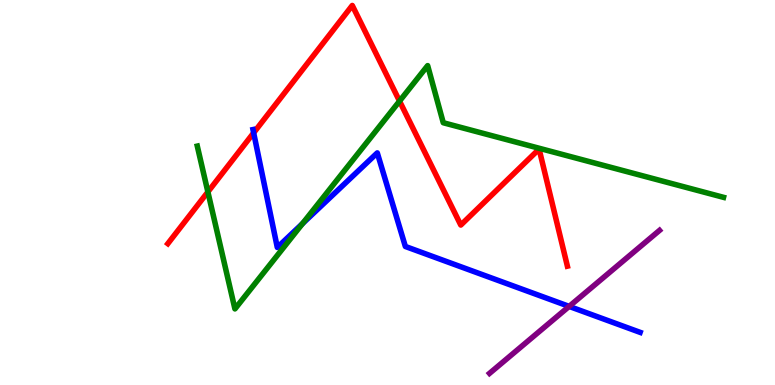[{'lines': ['blue', 'red'], 'intersections': [{'x': 3.27, 'y': 6.55}]}, {'lines': ['green', 'red'], 'intersections': [{'x': 2.68, 'y': 5.02}, {'x': 5.16, 'y': 7.37}]}, {'lines': ['purple', 'red'], 'intersections': []}, {'lines': ['blue', 'green'], 'intersections': [{'x': 3.9, 'y': 4.19}]}, {'lines': ['blue', 'purple'], 'intersections': [{'x': 7.34, 'y': 2.04}]}, {'lines': ['green', 'purple'], 'intersections': []}]